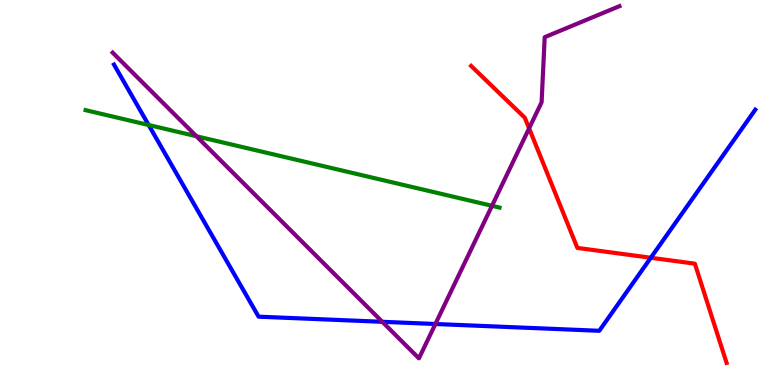[{'lines': ['blue', 'red'], 'intersections': [{'x': 8.4, 'y': 3.3}]}, {'lines': ['green', 'red'], 'intersections': []}, {'lines': ['purple', 'red'], 'intersections': [{'x': 6.83, 'y': 6.67}]}, {'lines': ['blue', 'green'], 'intersections': [{'x': 1.92, 'y': 6.75}]}, {'lines': ['blue', 'purple'], 'intersections': [{'x': 4.93, 'y': 1.64}, {'x': 5.62, 'y': 1.58}]}, {'lines': ['green', 'purple'], 'intersections': [{'x': 2.53, 'y': 6.46}, {'x': 6.35, 'y': 4.65}]}]